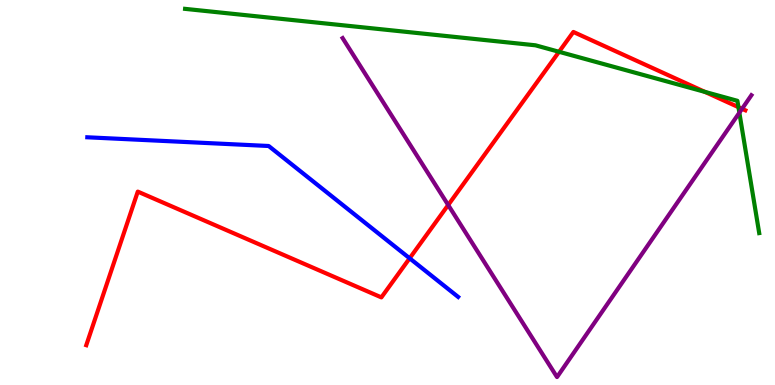[{'lines': ['blue', 'red'], 'intersections': [{'x': 5.29, 'y': 3.29}]}, {'lines': ['green', 'red'], 'intersections': [{'x': 7.21, 'y': 8.65}, {'x': 9.1, 'y': 7.61}, {'x': 9.53, 'y': 7.22}]}, {'lines': ['purple', 'red'], 'intersections': [{'x': 5.78, 'y': 4.68}, {'x': 9.57, 'y': 7.17}]}, {'lines': ['blue', 'green'], 'intersections': []}, {'lines': ['blue', 'purple'], 'intersections': []}, {'lines': ['green', 'purple'], 'intersections': [{'x': 9.54, 'y': 7.07}]}]